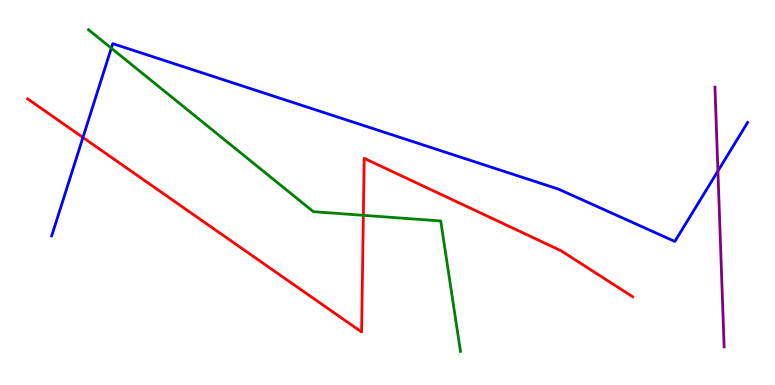[{'lines': ['blue', 'red'], 'intersections': [{'x': 1.07, 'y': 6.43}]}, {'lines': ['green', 'red'], 'intersections': [{'x': 4.69, 'y': 4.41}]}, {'lines': ['purple', 'red'], 'intersections': []}, {'lines': ['blue', 'green'], 'intersections': [{'x': 1.44, 'y': 8.75}]}, {'lines': ['blue', 'purple'], 'intersections': [{'x': 9.26, 'y': 5.56}]}, {'lines': ['green', 'purple'], 'intersections': []}]